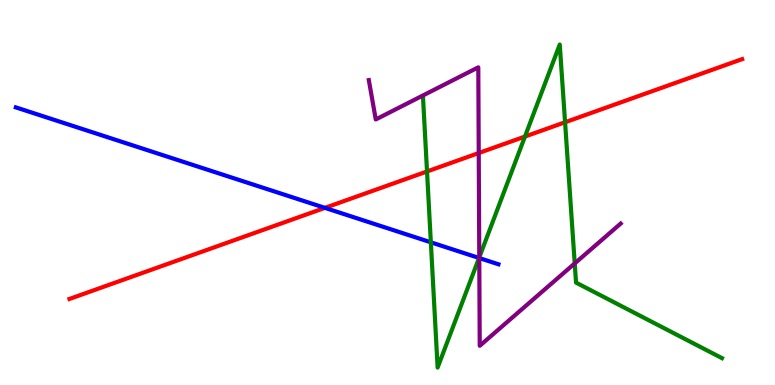[{'lines': ['blue', 'red'], 'intersections': [{'x': 4.19, 'y': 4.6}]}, {'lines': ['green', 'red'], 'intersections': [{'x': 5.51, 'y': 5.55}, {'x': 6.77, 'y': 6.45}, {'x': 7.29, 'y': 6.82}]}, {'lines': ['purple', 'red'], 'intersections': [{'x': 6.18, 'y': 6.03}]}, {'lines': ['blue', 'green'], 'intersections': [{'x': 5.56, 'y': 3.71}, {'x': 6.18, 'y': 3.3}]}, {'lines': ['blue', 'purple'], 'intersections': [{'x': 6.18, 'y': 3.3}]}, {'lines': ['green', 'purple'], 'intersections': [{'x': 6.18, 'y': 3.31}, {'x': 7.42, 'y': 3.16}]}]